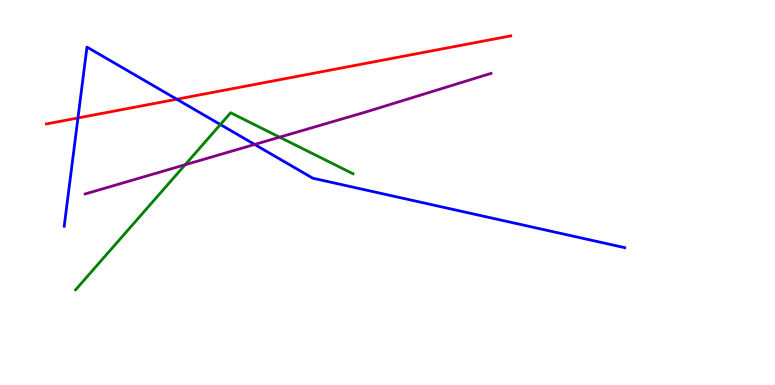[{'lines': ['blue', 'red'], 'intersections': [{'x': 1.01, 'y': 6.94}, {'x': 2.28, 'y': 7.42}]}, {'lines': ['green', 'red'], 'intersections': []}, {'lines': ['purple', 'red'], 'intersections': []}, {'lines': ['blue', 'green'], 'intersections': [{'x': 2.84, 'y': 6.77}]}, {'lines': ['blue', 'purple'], 'intersections': [{'x': 3.29, 'y': 6.25}]}, {'lines': ['green', 'purple'], 'intersections': [{'x': 2.39, 'y': 5.72}, {'x': 3.61, 'y': 6.44}]}]